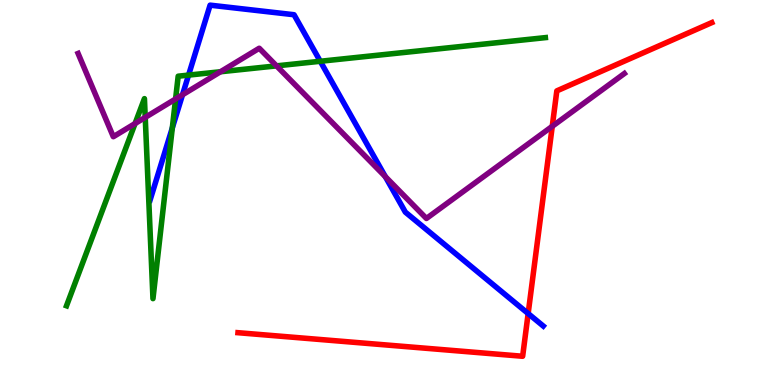[{'lines': ['blue', 'red'], 'intersections': [{'x': 6.81, 'y': 1.86}]}, {'lines': ['green', 'red'], 'intersections': []}, {'lines': ['purple', 'red'], 'intersections': [{'x': 7.13, 'y': 6.72}]}, {'lines': ['blue', 'green'], 'intersections': [{'x': 2.22, 'y': 6.68}, {'x': 2.43, 'y': 8.05}, {'x': 4.13, 'y': 8.41}]}, {'lines': ['blue', 'purple'], 'intersections': [{'x': 2.35, 'y': 7.54}, {'x': 4.97, 'y': 5.41}]}, {'lines': ['green', 'purple'], 'intersections': [{'x': 1.74, 'y': 6.79}, {'x': 1.87, 'y': 6.95}, {'x': 2.27, 'y': 7.43}, {'x': 2.85, 'y': 8.14}, {'x': 3.57, 'y': 8.29}]}]